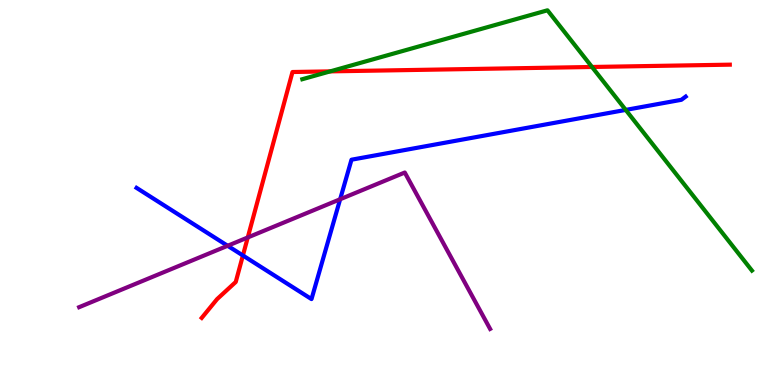[{'lines': ['blue', 'red'], 'intersections': [{'x': 3.13, 'y': 3.36}]}, {'lines': ['green', 'red'], 'intersections': [{'x': 4.26, 'y': 8.15}, {'x': 7.64, 'y': 8.26}]}, {'lines': ['purple', 'red'], 'intersections': [{'x': 3.2, 'y': 3.83}]}, {'lines': ['blue', 'green'], 'intersections': [{'x': 8.07, 'y': 7.15}]}, {'lines': ['blue', 'purple'], 'intersections': [{'x': 2.94, 'y': 3.62}, {'x': 4.39, 'y': 4.82}]}, {'lines': ['green', 'purple'], 'intersections': []}]